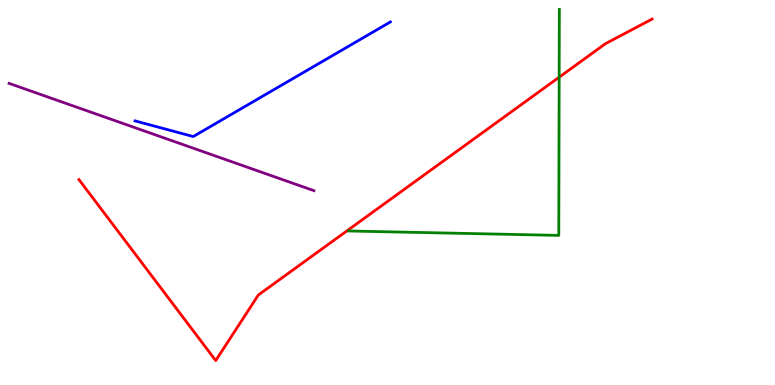[{'lines': ['blue', 'red'], 'intersections': []}, {'lines': ['green', 'red'], 'intersections': [{'x': 7.22, 'y': 8.0}]}, {'lines': ['purple', 'red'], 'intersections': []}, {'lines': ['blue', 'green'], 'intersections': []}, {'lines': ['blue', 'purple'], 'intersections': []}, {'lines': ['green', 'purple'], 'intersections': []}]